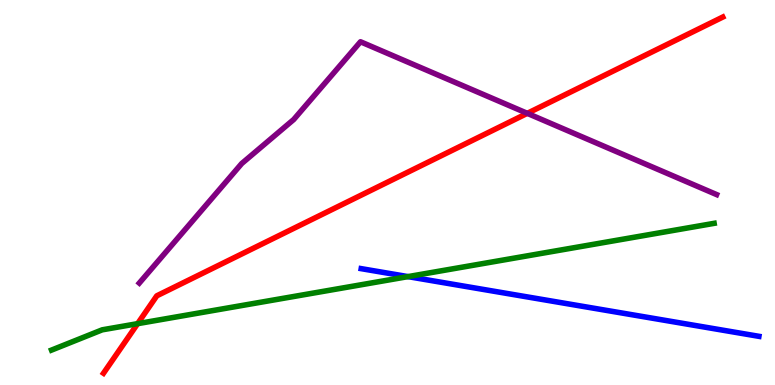[{'lines': ['blue', 'red'], 'intersections': []}, {'lines': ['green', 'red'], 'intersections': [{'x': 1.78, 'y': 1.59}]}, {'lines': ['purple', 'red'], 'intersections': [{'x': 6.8, 'y': 7.06}]}, {'lines': ['blue', 'green'], 'intersections': [{'x': 5.26, 'y': 2.82}]}, {'lines': ['blue', 'purple'], 'intersections': []}, {'lines': ['green', 'purple'], 'intersections': []}]